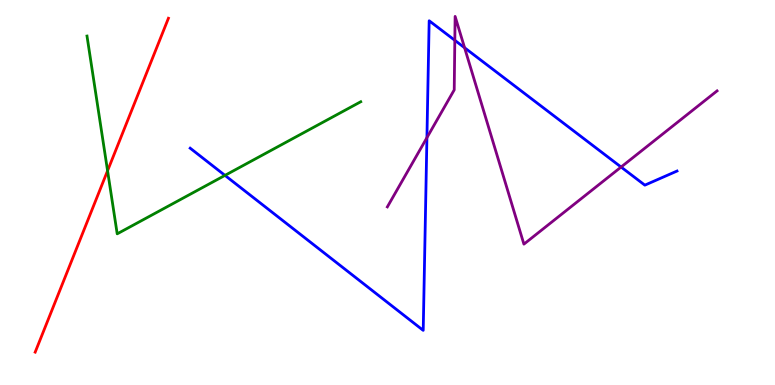[{'lines': ['blue', 'red'], 'intersections': []}, {'lines': ['green', 'red'], 'intersections': [{'x': 1.39, 'y': 5.56}]}, {'lines': ['purple', 'red'], 'intersections': []}, {'lines': ['blue', 'green'], 'intersections': [{'x': 2.9, 'y': 5.44}]}, {'lines': ['blue', 'purple'], 'intersections': [{'x': 5.51, 'y': 6.42}, {'x': 5.87, 'y': 8.95}, {'x': 5.99, 'y': 8.76}, {'x': 8.01, 'y': 5.66}]}, {'lines': ['green', 'purple'], 'intersections': []}]